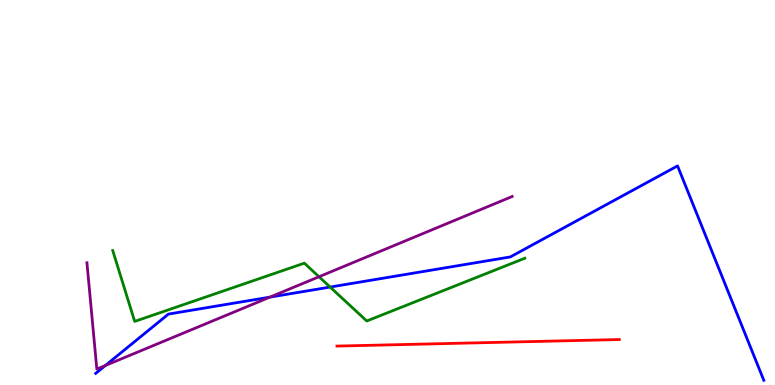[{'lines': ['blue', 'red'], 'intersections': []}, {'lines': ['green', 'red'], 'intersections': []}, {'lines': ['purple', 'red'], 'intersections': []}, {'lines': ['blue', 'green'], 'intersections': [{'x': 4.26, 'y': 2.54}]}, {'lines': ['blue', 'purple'], 'intersections': [{'x': 1.36, 'y': 0.507}, {'x': 3.48, 'y': 2.28}]}, {'lines': ['green', 'purple'], 'intersections': [{'x': 4.12, 'y': 2.81}]}]